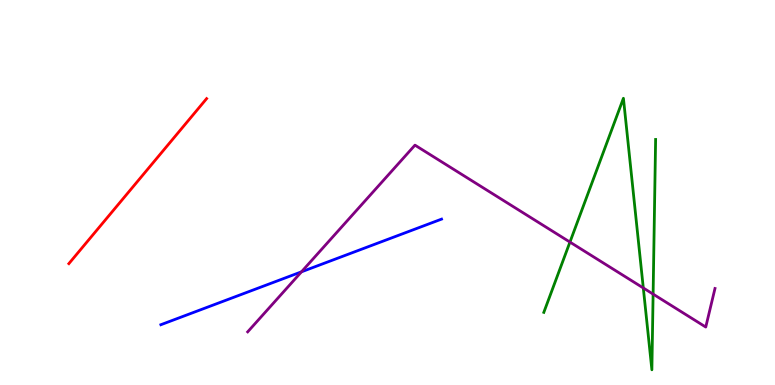[{'lines': ['blue', 'red'], 'intersections': []}, {'lines': ['green', 'red'], 'intersections': []}, {'lines': ['purple', 'red'], 'intersections': []}, {'lines': ['blue', 'green'], 'intersections': []}, {'lines': ['blue', 'purple'], 'intersections': [{'x': 3.89, 'y': 2.94}]}, {'lines': ['green', 'purple'], 'intersections': [{'x': 7.35, 'y': 3.71}, {'x': 8.3, 'y': 2.52}, {'x': 8.43, 'y': 2.36}]}]